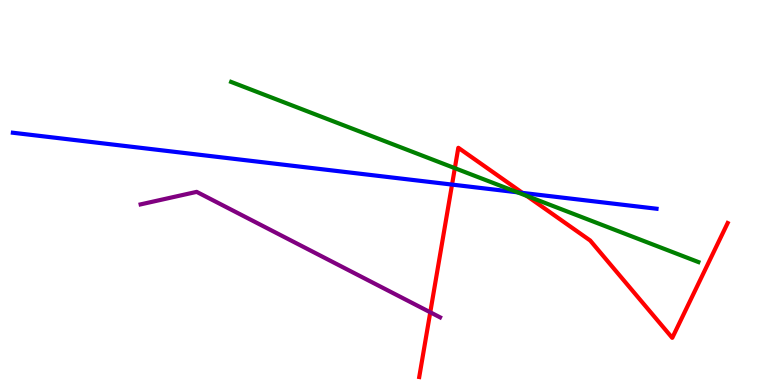[{'lines': ['blue', 'red'], 'intersections': [{'x': 5.83, 'y': 5.21}, {'x': 6.74, 'y': 4.99}]}, {'lines': ['green', 'red'], 'intersections': [{'x': 5.87, 'y': 5.63}, {'x': 6.8, 'y': 4.91}]}, {'lines': ['purple', 'red'], 'intersections': [{'x': 5.55, 'y': 1.89}]}, {'lines': ['blue', 'green'], 'intersections': [{'x': 6.68, 'y': 5.0}]}, {'lines': ['blue', 'purple'], 'intersections': []}, {'lines': ['green', 'purple'], 'intersections': []}]